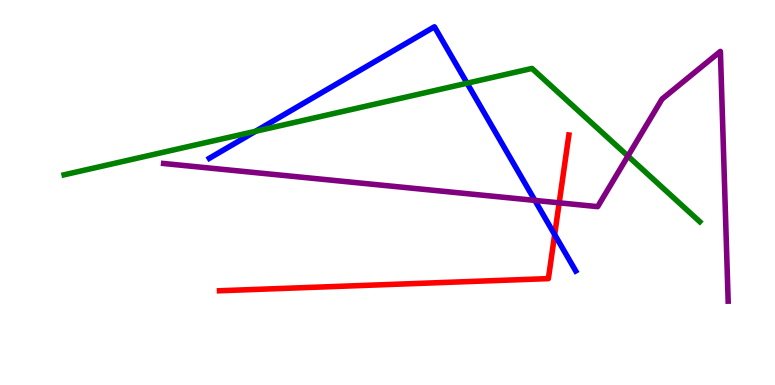[{'lines': ['blue', 'red'], 'intersections': [{'x': 7.16, 'y': 3.91}]}, {'lines': ['green', 'red'], 'intersections': []}, {'lines': ['purple', 'red'], 'intersections': [{'x': 7.22, 'y': 4.73}]}, {'lines': ['blue', 'green'], 'intersections': [{'x': 3.3, 'y': 6.59}, {'x': 6.03, 'y': 7.84}]}, {'lines': ['blue', 'purple'], 'intersections': [{'x': 6.9, 'y': 4.79}]}, {'lines': ['green', 'purple'], 'intersections': [{'x': 8.1, 'y': 5.95}]}]